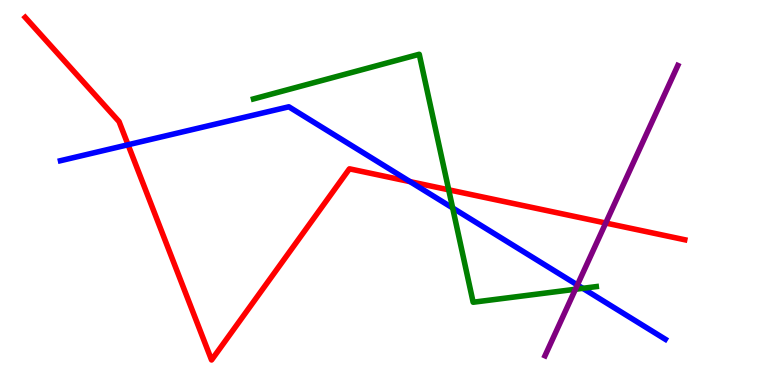[{'lines': ['blue', 'red'], 'intersections': [{'x': 1.65, 'y': 6.24}, {'x': 5.29, 'y': 5.28}]}, {'lines': ['green', 'red'], 'intersections': [{'x': 5.79, 'y': 5.07}]}, {'lines': ['purple', 'red'], 'intersections': [{'x': 7.82, 'y': 4.21}]}, {'lines': ['blue', 'green'], 'intersections': [{'x': 5.84, 'y': 4.6}, {'x': 7.52, 'y': 2.51}]}, {'lines': ['blue', 'purple'], 'intersections': [{'x': 7.45, 'y': 2.6}]}, {'lines': ['green', 'purple'], 'intersections': [{'x': 7.42, 'y': 2.49}]}]